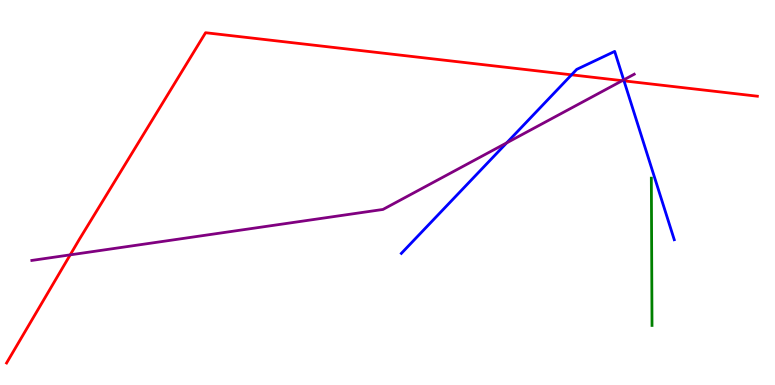[{'lines': ['blue', 'red'], 'intersections': [{'x': 7.37, 'y': 8.06}, {'x': 8.05, 'y': 7.9}]}, {'lines': ['green', 'red'], 'intersections': []}, {'lines': ['purple', 'red'], 'intersections': [{'x': 0.906, 'y': 3.38}, {'x': 8.03, 'y': 7.9}]}, {'lines': ['blue', 'green'], 'intersections': []}, {'lines': ['blue', 'purple'], 'intersections': [{'x': 6.54, 'y': 6.29}, {'x': 8.05, 'y': 7.92}]}, {'lines': ['green', 'purple'], 'intersections': []}]